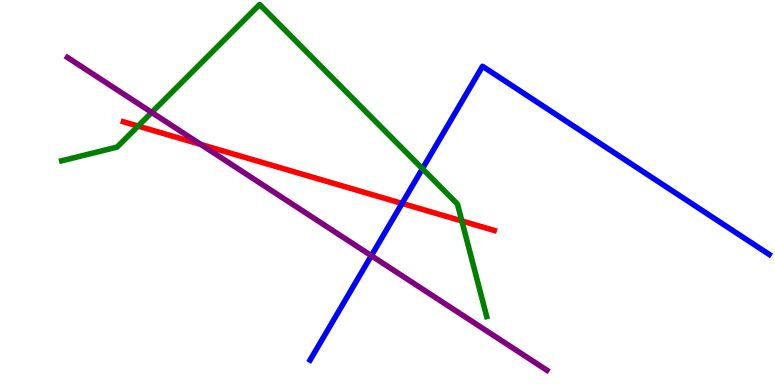[{'lines': ['blue', 'red'], 'intersections': [{'x': 5.19, 'y': 4.72}]}, {'lines': ['green', 'red'], 'intersections': [{'x': 1.78, 'y': 6.73}, {'x': 5.96, 'y': 4.26}]}, {'lines': ['purple', 'red'], 'intersections': [{'x': 2.59, 'y': 6.25}]}, {'lines': ['blue', 'green'], 'intersections': [{'x': 5.45, 'y': 5.62}]}, {'lines': ['blue', 'purple'], 'intersections': [{'x': 4.79, 'y': 3.36}]}, {'lines': ['green', 'purple'], 'intersections': [{'x': 1.96, 'y': 7.08}]}]